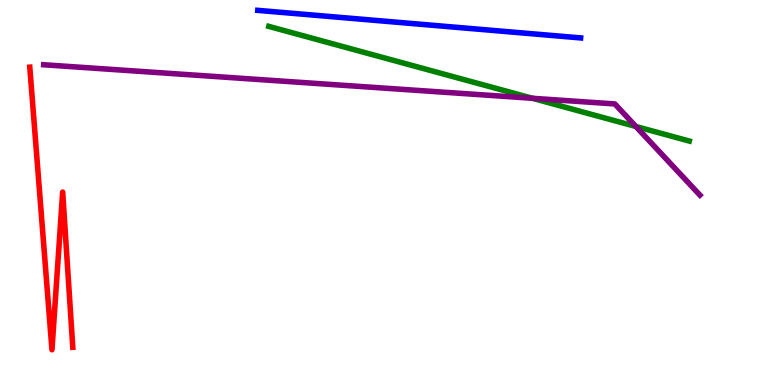[{'lines': ['blue', 'red'], 'intersections': []}, {'lines': ['green', 'red'], 'intersections': []}, {'lines': ['purple', 'red'], 'intersections': []}, {'lines': ['blue', 'green'], 'intersections': []}, {'lines': ['blue', 'purple'], 'intersections': []}, {'lines': ['green', 'purple'], 'intersections': [{'x': 6.87, 'y': 7.45}, {'x': 8.2, 'y': 6.71}]}]